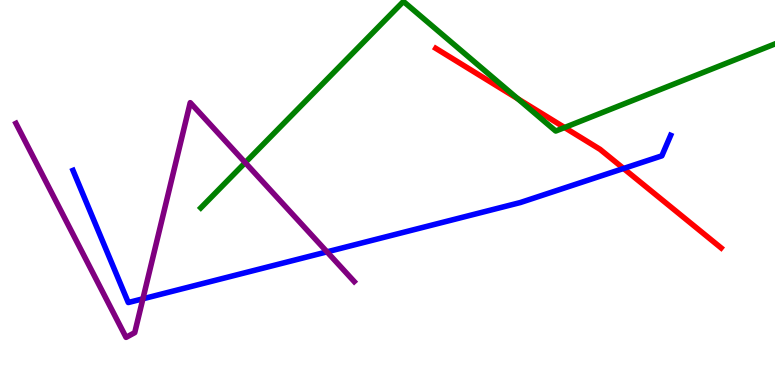[{'lines': ['blue', 'red'], 'intersections': [{'x': 8.05, 'y': 5.62}]}, {'lines': ['green', 'red'], 'intersections': [{'x': 6.68, 'y': 7.43}, {'x': 7.28, 'y': 6.69}]}, {'lines': ['purple', 'red'], 'intersections': []}, {'lines': ['blue', 'green'], 'intersections': []}, {'lines': ['blue', 'purple'], 'intersections': [{'x': 1.84, 'y': 2.24}, {'x': 4.22, 'y': 3.46}]}, {'lines': ['green', 'purple'], 'intersections': [{'x': 3.16, 'y': 5.78}]}]